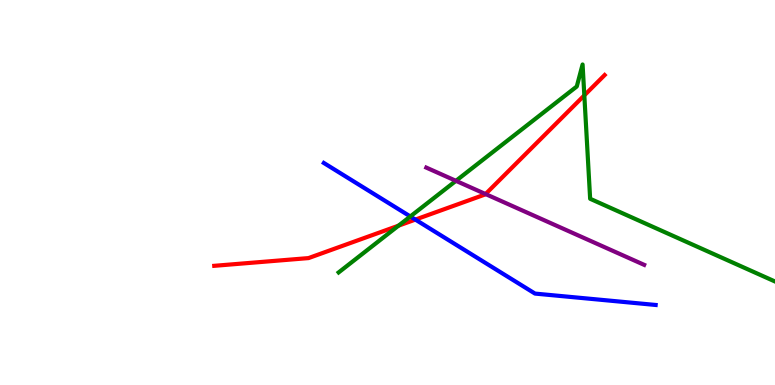[{'lines': ['blue', 'red'], 'intersections': [{'x': 5.36, 'y': 4.3}]}, {'lines': ['green', 'red'], 'intersections': [{'x': 5.14, 'y': 4.14}, {'x': 7.54, 'y': 7.52}]}, {'lines': ['purple', 'red'], 'intersections': [{'x': 6.27, 'y': 4.96}]}, {'lines': ['blue', 'green'], 'intersections': [{'x': 5.29, 'y': 4.38}]}, {'lines': ['blue', 'purple'], 'intersections': []}, {'lines': ['green', 'purple'], 'intersections': [{'x': 5.88, 'y': 5.3}]}]